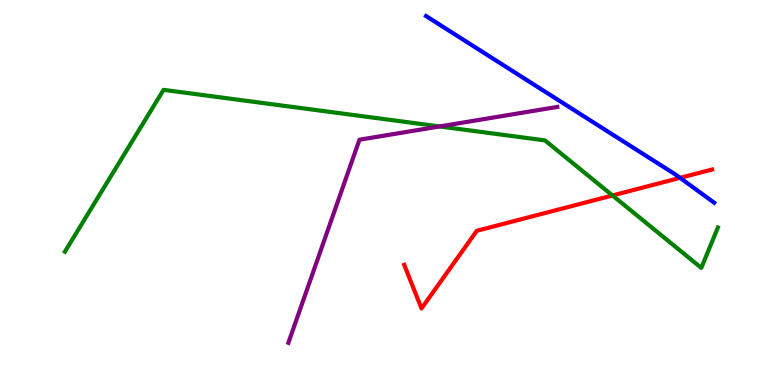[{'lines': ['blue', 'red'], 'intersections': [{'x': 8.78, 'y': 5.38}]}, {'lines': ['green', 'red'], 'intersections': [{'x': 7.9, 'y': 4.92}]}, {'lines': ['purple', 'red'], 'intersections': []}, {'lines': ['blue', 'green'], 'intersections': []}, {'lines': ['blue', 'purple'], 'intersections': []}, {'lines': ['green', 'purple'], 'intersections': [{'x': 5.67, 'y': 6.72}]}]